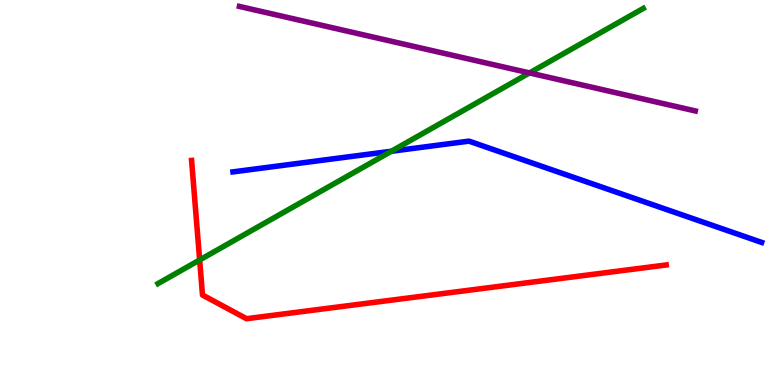[{'lines': ['blue', 'red'], 'intersections': []}, {'lines': ['green', 'red'], 'intersections': [{'x': 2.58, 'y': 3.25}]}, {'lines': ['purple', 'red'], 'intersections': []}, {'lines': ['blue', 'green'], 'intersections': [{'x': 5.05, 'y': 6.07}]}, {'lines': ['blue', 'purple'], 'intersections': []}, {'lines': ['green', 'purple'], 'intersections': [{'x': 6.83, 'y': 8.11}]}]